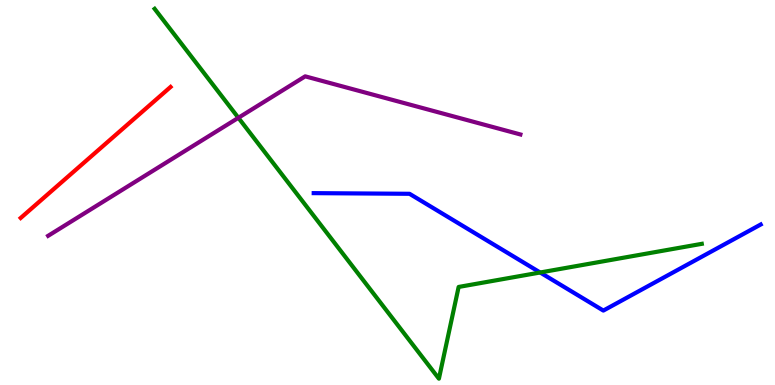[{'lines': ['blue', 'red'], 'intersections': []}, {'lines': ['green', 'red'], 'intersections': []}, {'lines': ['purple', 'red'], 'intersections': []}, {'lines': ['blue', 'green'], 'intersections': [{'x': 6.97, 'y': 2.92}]}, {'lines': ['blue', 'purple'], 'intersections': []}, {'lines': ['green', 'purple'], 'intersections': [{'x': 3.08, 'y': 6.94}]}]